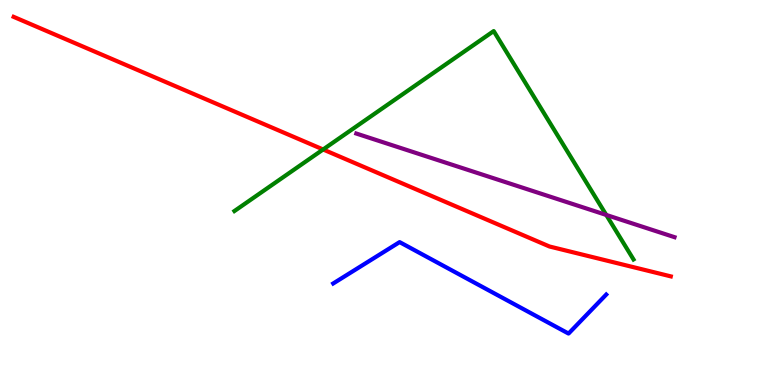[{'lines': ['blue', 'red'], 'intersections': []}, {'lines': ['green', 'red'], 'intersections': [{'x': 4.17, 'y': 6.12}]}, {'lines': ['purple', 'red'], 'intersections': []}, {'lines': ['blue', 'green'], 'intersections': []}, {'lines': ['blue', 'purple'], 'intersections': []}, {'lines': ['green', 'purple'], 'intersections': [{'x': 7.82, 'y': 4.42}]}]